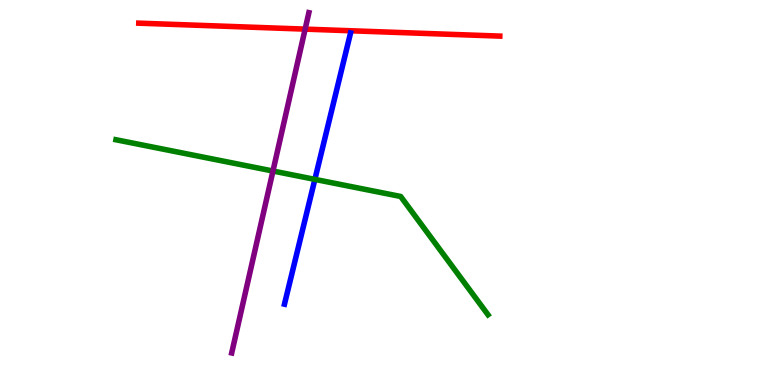[{'lines': ['blue', 'red'], 'intersections': []}, {'lines': ['green', 'red'], 'intersections': []}, {'lines': ['purple', 'red'], 'intersections': [{'x': 3.94, 'y': 9.24}]}, {'lines': ['blue', 'green'], 'intersections': [{'x': 4.06, 'y': 5.34}]}, {'lines': ['blue', 'purple'], 'intersections': []}, {'lines': ['green', 'purple'], 'intersections': [{'x': 3.52, 'y': 5.56}]}]